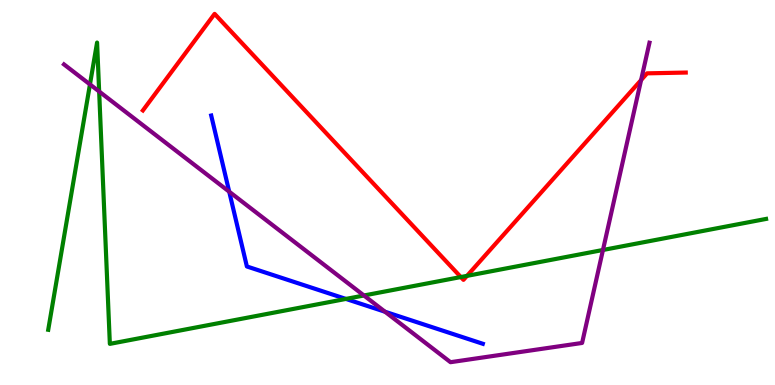[{'lines': ['blue', 'red'], 'intersections': []}, {'lines': ['green', 'red'], 'intersections': [{'x': 5.95, 'y': 2.8}, {'x': 6.03, 'y': 2.83}]}, {'lines': ['purple', 'red'], 'intersections': [{'x': 8.27, 'y': 7.92}]}, {'lines': ['blue', 'green'], 'intersections': [{'x': 4.46, 'y': 2.24}]}, {'lines': ['blue', 'purple'], 'intersections': [{'x': 2.96, 'y': 5.02}, {'x': 4.97, 'y': 1.9}]}, {'lines': ['green', 'purple'], 'intersections': [{'x': 1.16, 'y': 7.81}, {'x': 1.28, 'y': 7.62}, {'x': 4.7, 'y': 2.32}, {'x': 7.78, 'y': 3.51}]}]